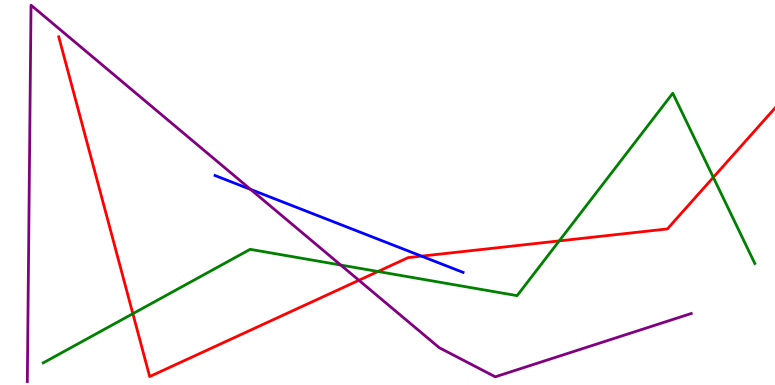[{'lines': ['blue', 'red'], 'intersections': [{'x': 5.44, 'y': 3.35}]}, {'lines': ['green', 'red'], 'intersections': [{'x': 1.71, 'y': 1.85}, {'x': 4.88, 'y': 2.95}, {'x': 7.22, 'y': 3.74}, {'x': 9.2, 'y': 5.39}]}, {'lines': ['purple', 'red'], 'intersections': [{'x': 4.63, 'y': 2.72}]}, {'lines': ['blue', 'green'], 'intersections': []}, {'lines': ['blue', 'purple'], 'intersections': [{'x': 3.23, 'y': 5.08}]}, {'lines': ['green', 'purple'], 'intersections': [{'x': 4.4, 'y': 3.12}]}]